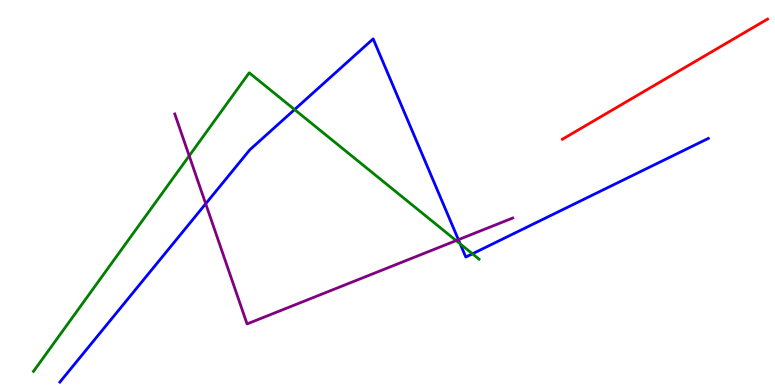[{'lines': ['blue', 'red'], 'intersections': []}, {'lines': ['green', 'red'], 'intersections': []}, {'lines': ['purple', 'red'], 'intersections': []}, {'lines': ['blue', 'green'], 'intersections': [{'x': 3.8, 'y': 7.15}, {'x': 5.94, 'y': 3.67}, {'x': 6.1, 'y': 3.41}]}, {'lines': ['blue', 'purple'], 'intersections': [{'x': 2.65, 'y': 4.71}, {'x': 5.92, 'y': 3.77}]}, {'lines': ['green', 'purple'], 'intersections': [{'x': 2.44, 'y': 5.95}, {'x': 5.89, 'y': 3.75}]}]